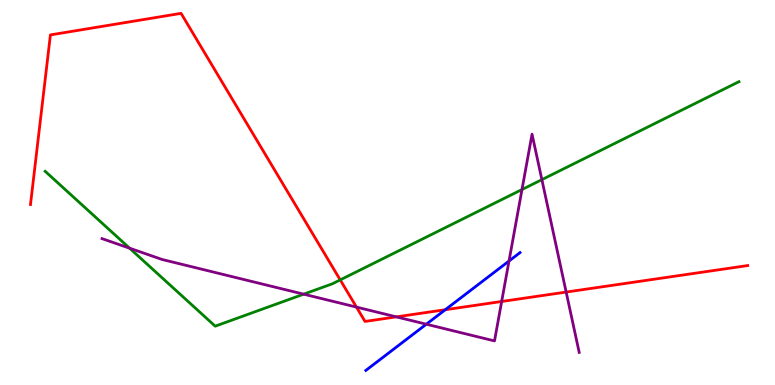[{'lines': ['blue', 'red'], 'intersections': [{'x': 5.75, 'y': 1.96}]}, {'lines': ['green', 'red'], 'intersections': [{'x': 4.39, 'y': 2.73}]}, {'lines': ['purple', 'red'], 'intersections': [{'x': 4.6, 'y': 2.02}, {'x': 5.11, 'y': 1.77}, {'x': 6.47, 'y': 2.17}, {'x': 7.31, 'y': 2.41}]}, {'lines': ['blue', 'green'], 'intersections': []}, {'lines': ['blue', 'purple'], 'intersections': [{'x': 5.5, 'y': 1.58}, {'x': 6.57, 'y': 3.22}]}, {'lines': ['green', 'purple'], 'intersections': [{'x': 1.67, 'y': 3.55}, {'x': 3.92, 'y': 2.36}, {'x': 6.74, 'y': 5.08}, {'x': 6.99, 'y': 5.33}]}]